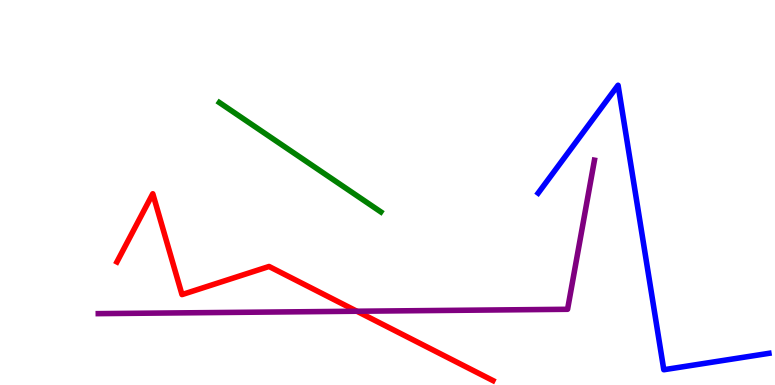[{'lines': ['blue', 'red'], 'intersections': []}, {'lines': ['green', 'red'], 'intersections': []}, {'lines': ['purple', 'red'], 'intersections': [{'x': 4.6, 'y': 1.92}]}, {'lines': ['blue', 'green'], 'intersections': []}, {'lines': ['blue', 'purple'], 'intersections': []}, {'lines': ['green', 'purple'], 'intersections': []}]